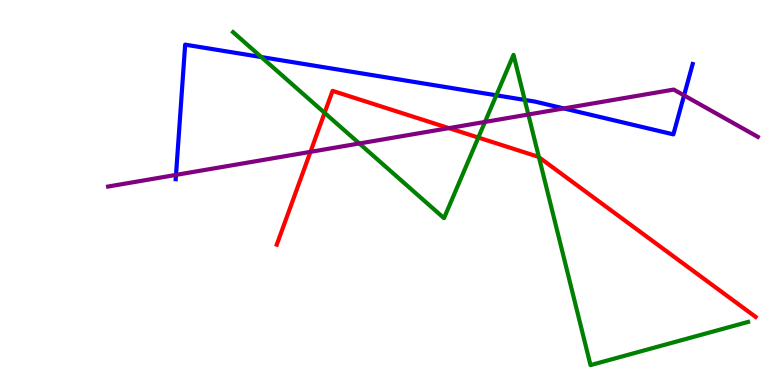[{'lines': ['blue', 'red'], 'intersections': []}, {'lines': ['green', 'red'], 'intersections': [{'x': 4.19, 'y': 7.07}, {'x': 6.17, 'y': 6.43}, {'x': 6.95, 'y': 5.92}]}, {'lines': ['purple', 'red'], 'intersections': [{'x': 4.01, 'y': 6.06}, {'x': 5.79, 'y': 6.67}]}, {'lines': ['blue', 'green'], 'intersections': [{'x': 3.37, 'y': 8.52}, {'x': 6.4, 'y': 7.52}, {'x': 6.77, 'y': 7.4}]}, {'lines': ['blue', 'purple'], 'intersections': [{'x': 2.27, 'y': 5.46}, {'x': 7.27, 'y': 7.18}, {'x': 8.83, 'y': 7.52}]}, {'lines': ['green', 'purple'], 'intersections': [{'x': 4.64, 'y': 6.27}, {'x': 6.26, 'y': 6.83}, {'x': 6.82, 'y': 7.03}]}]